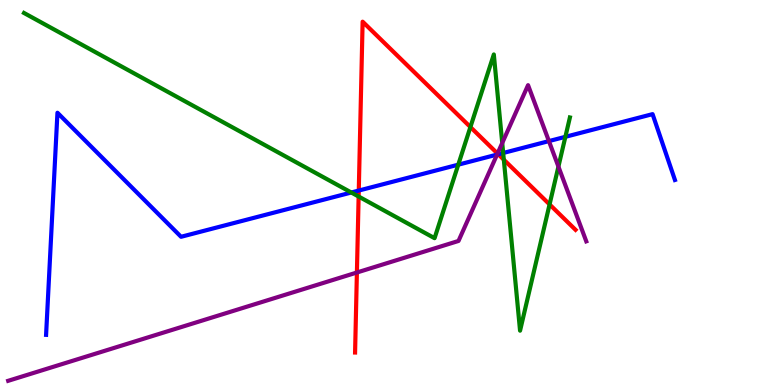[{'lines': ['blue', 'red'], 'intersections': [{'x': 4.63, 'y': 5.05}, {'x': 6.43, 'y': 5.99}]}, {'lines': ['green', 'red'], 'intersections': [{'x': 4.63, 'y': 4.9}, {'x': 6.07, 'y': 6.7}, {'x': 6.5, 'y': 5.85}, {'x': 7.09, 'y': 4.69}]}, {'lines': ['purple', 'red'], 'intersections': [{'x': 4.61, 'y': 2.92}, {'x': 6.42, 'y': 6.01}]}, {'lines': ['blue', 'green'], 'intersections': [{'x': 4.53, 'y': 5.0}, {'x': 5.91, 'y': 5.72}, {'x': 6.49, 'y': 6.03}, {'x': 7.3, 'y': 6.45}]}, {'lines': ['blue', 'purple'], 'intersections': [{'x': 6.41, 'y': 5.98}, {'x': 7.08, 'y': 6.34}]}, {'lines': ['green', 'purple'], 'intersections': [{'x': 6.48, 'y': 6.29}, {'x': 7.21, 'y': 5.67}]}]